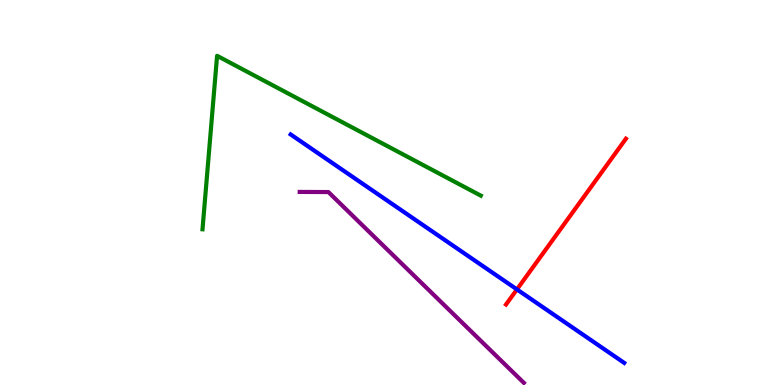[{'lines': ['blue', 'red'], 'intersections': [{'x': 6.67, 'y': 2.48}]}, {'lines': ['green', 'red'], 'intersections': []}, {'lines': ['purple', 'red'], 'intersections': []}, {'lines': ['blue', 'green'], 'intersections': []}, {'lines': ['blue', 'purple'], 'intersections': []}, {'lines': ['green', 'purple'], 'intersections': []}]